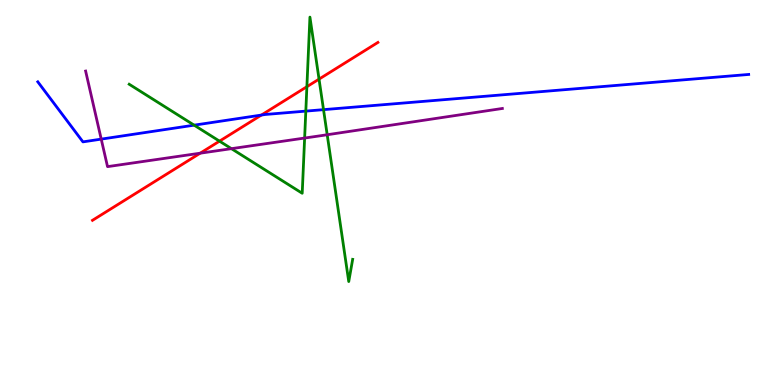[{'lines': ['blue', 'red'], 'intersections': [{'x': 3.37, 'y': 7.01}]}, {'lines': ['green', 'red'], 'intersections': [{'x': 2.83, 'y': 6.33}, {'x': 3.96, 'y': 7.75}, {'x': 4.12, 'y': 7.94}]}, {'lines': ['purple', 'red'], 'intersections': [{'x': 2.58, 'y': 6.02}]}, {'lines': ['blue', 'green'], 'intersections': [{'x': 2.51, 'y': 6.75}, {'x': 3.95, 'y': 7.11}, {'x': 4.17, 'y': 7.15}]}, {'lines': ['blue', 'purple'], 'intersections': [{'x': 1.31, 'y': 6.39}]}, {'lines': ['green', 'purple'], 'intersections': [{'x': 2.99, 'y': 6.14}, {'x': 3.93, 'y': 6.41}, {'x': 4.22, 'y': 6.5}]}]